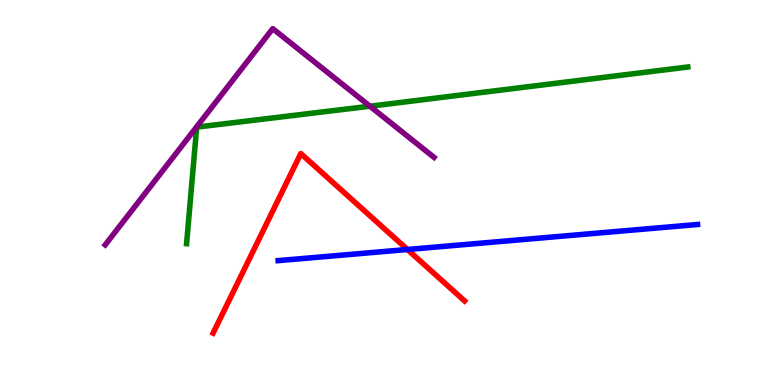[{'lines': ['blue', 'red'], 'intersections': [{'x': 5.26, 'y': 3.52}]}, {'lines': ['green', 'red'], 'intersections': []}, {'lines': ['purple', 'red'], 'intersections': []}, {'lines': ['blue', 'green'], 'intersections': []}, {'lines': ['blue', 'purple'], 'intersections': []}, {'lines': ['green', 'purple'], 'intersections': [{'x': 4.77, 'y': 7.24}]}]